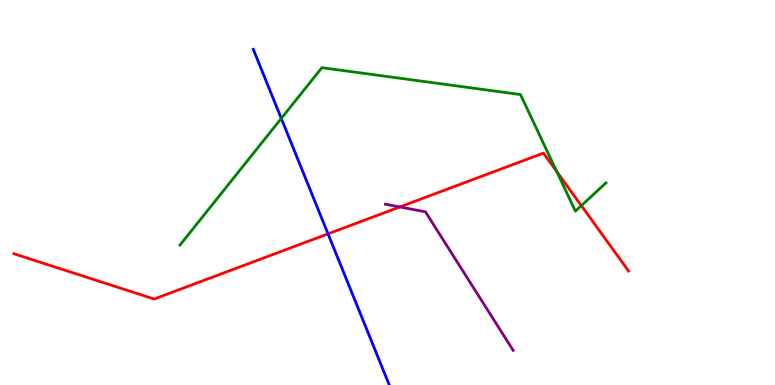[{'lines': ['blue', 'red'], 'intersections': [{'x': 4.23, 'y': 3.93}]}, {'lines': ['green', 'red'], 'intersections': [{'x': 7.18, 'y': 5.55}, {'x': 7.5, 'y': 4.66}]}, {'lines': ['purple', 'red'], 'intersections': [{'x': 5.16, 'y': 4.62}]}, {'lines': ['blue', 'green'], 'intersections': [{'x': 3.63, 'y': 6.92}]}, {'lines': ['blue', 'purple'], 'intersections': []}, {'lines': ['green', 'purple'], 'intersections': []}]